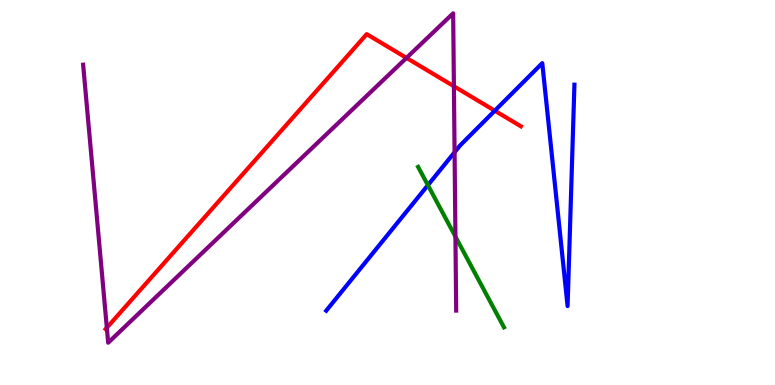[{'lines': ['blue', 'red'], 'intersections': [{'x': 6.38, 'y': 7.12}]}, {'lines': ['green', 'red'], 'intersections': []}, {'lines': ['purple', 'red'], 'intersections': [{'x': 1.38, 'y': 1.49}, {'x': 5.24, 'y': 8.5}, {'x': 5.86, 'y': 7.76}]}, {'lines': ['blue', 'green'], 'intersections': [{'x': 5.52, 'y': 5.19}]}, {'lines': ['blue', 'purple'], 'intersections': [{'x': 5.87, 'y': 6.05}]}, {'lines': ['green', 'purple'], 'intersections': [{'x': 5.88, 'y': 3.85}]}]